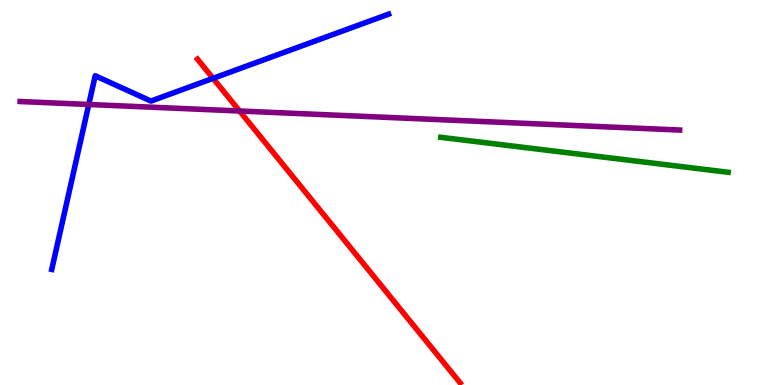[{'lines': ['blue', 'red'], 'intersections': [{'x': 2.75, 'y': 7.96}]}, {'lines': ['green', 'red'], 'intersections': []}, {'lines': ['purple', 'red'], 'intersections': [{'x': 3.09, 'y': 7.12}]}, {'lines': ['blue', 'green'], 'intersections': []}, {'lines': ['blue', 'purple'], 'intersections': [{'x': 1.15, 'y': 7.29}]}, {'lines': ['green', 'purple'], 'intersections': []}]